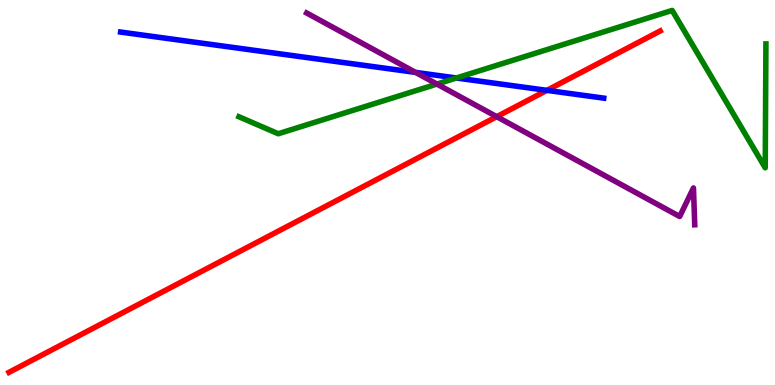[{'lines': ['blue', 'red'], 'intersections': [{'x': 7.06, 'y': 7.65}]}, {'lines': ['green', 'red'], 'intersections': []}, {'lines': ['purple', 'red'], 'intersections': [{'x': 6.41, 'y': 6.97}]}, {'lines': ['blue', 'green'], 'intersections': [{'x': 5.89, 'y': 7.97}]}, {'lines': ['blue', 'purple'], 'intersections': [{'x': 5.36, 'y': 8.12}]}, {'lines': ['green', 'purple'], 'intersections': [{'x': 5.64, 'y': 7.82}]}]